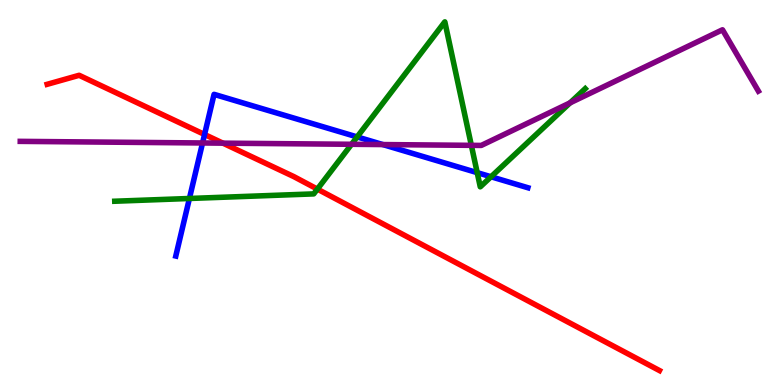[{'lines': ['blue', 'red'], 'intersections': [{'x': 2.64, 'y': 6.51}]}, {'lines': ['green', 'red'], 'intersections': [{'x': 4.1, 'y': 5.09}]}, {'lines': ['purple', 'red'], 'intersections': [{'x': 2.88, 'y': 6.28}]}, {'lines': ['blue', 'green'], 'intersections': [{'x': 2.44, 'y': 4.84}, {'x': 4.61, 'y': 6.44}, {'x': 6.16, 'y': 5.52}, {'x': 6.34, 'y': 5.41}]}, {'lines': ['blue', 'purple'], 'intersections': [{'x': 2.61, 'y': 6.29}, {'x': 4.94, 'y': 6.25}]}, {'lines': ['green', 'purple'], 'intersections': [{'x': 4.54, 'y': 6.25}, {'x': 6.08, 'y': 6.22}, {'x': 7.36, 'y': 7.33}]}]